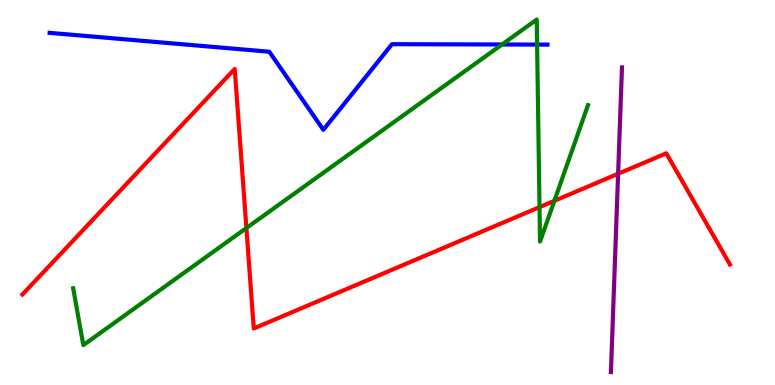[{'lines': ['blue', 'red'], 'intersections': []}, {'lines': ['green', 'red'], 'intersections': [{'x': 3.18, 'y': 4.08}, {'x': 6.96, 'y': 4.62}, {'x': 7.15, 'y': 4.78}]}, {'lines': ['purple', 'red'], 'intersections': [{'x': 7.98, 'y': 5.49}]}, {'lines': ['blue', 'green'], 'intersections': [{'x': 6.48, 'y': 8.84}, {'x': 6.93, 'y': 8.84}]}, {'lines': ['blue', 'purple'], 'intersections': []}, {'lines': ['green', 'purple'], 'intersections': []}]